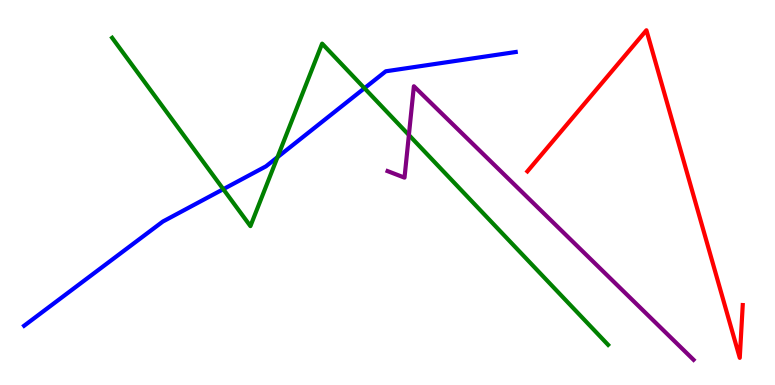[{'lines': ['blue', 'red'], 'intersections': []}, {'lines': ['green', 'red'], 'intersections': []}, {'lines': ['purple', 'red'], 'intersections': []}, {'lines': ['blue', 'green'], 'intersections': [{'x': 2.88, 'y': 5.09}, {'x': 3.58, 'y': 5.92}, {'x': 4.7, 'y': 7.71}]}, {'lines': ['blue', 'purple'], 'intersections': []}, {'lines': ['green', 'purple'], 'intersections': [{'x': 5.28, 'y': 6.49}]}]